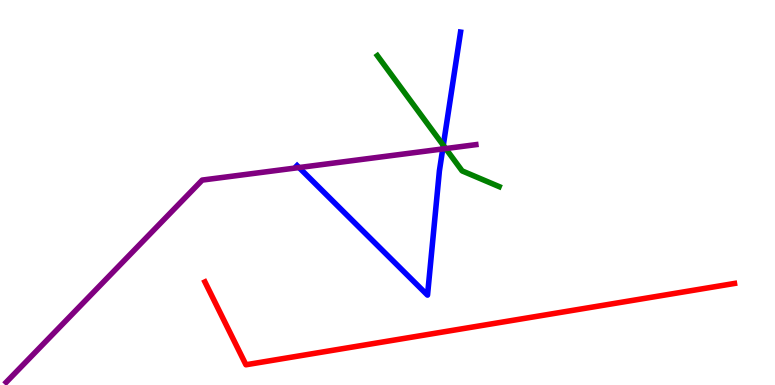[{'lines': ['blue', 'red'], 'intersections': []}, {'lines': ['green', 'red'], 'intersections': []}, {'lines': ['purple', 'red'], 'intersections': []}, {'lines': ['blue', 'green'], 'intersections': [{'x': 5.72, 'y': 6.23}]}, {'lines': ['blue', 'purple'], 'intersections': [{'x': 3.86, 'y': 5.65}, {'x': 5.71, 'y': 6.13}]}, {'lines': ['green', 'purple'], 'intersections': [{'x': 5.75, 'y': 6.14}]}]